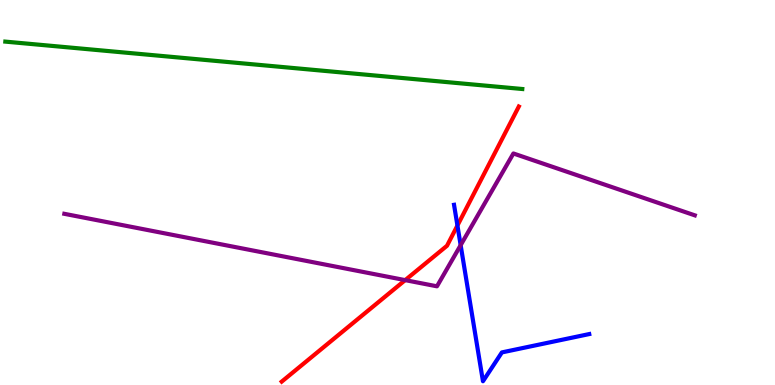[{'lines': ['blue', 'red'], 'intersections': [{'x': 5.9, 'y': 4.14}]}, {'lines': ['green', 'red'], 'intersections': []}, {'lines': ['purple', 'red'], 'intersections': [{'x': 5.23, 'y': 2.72}]}, {'lines': ['blue', 'green'], 'intersections': []}, {'lines': ['blue', 'purple'], 'intersections': [{'x': 5.94, 'y': 3.63}]}, {'lines': ['green', 'purple'], 'intersections': []}]